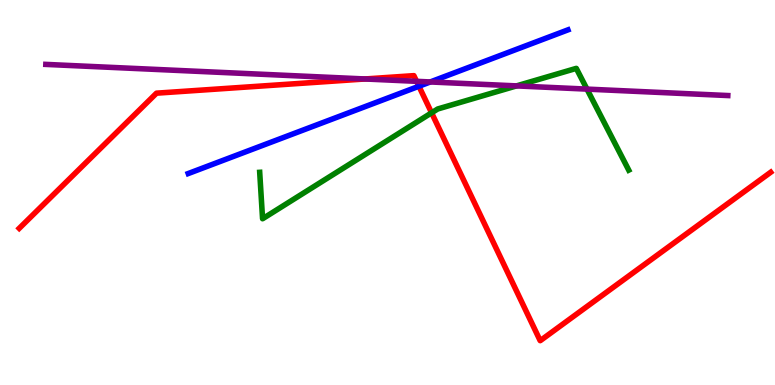[{'lines': ['blue', 'red'], 'intersections': [{'x': 5.41, 'y': 7.76}]}, {'lines': ['green', 'red'], 'intersections': [{'x': 5.57, 'y': 7.07}]}, {'lines': ['purple', 'red'], 'intersections': [{'x': 4.71, 'y': 7.95}, {'x': 5.38, 'y': 7.89}]}, {'lines': ['blue', 'green'], 'intersections': []}, {'lines': ['blue', 'purple'], 'intersections': [{'x': 5.55, 'y': 7.87}]}, {'lines': ['green', 'purple'], 'intersections': [{'x': 6.66, 'y': 7.77}, {'x': 7.57, 'y': 7.69}]}]